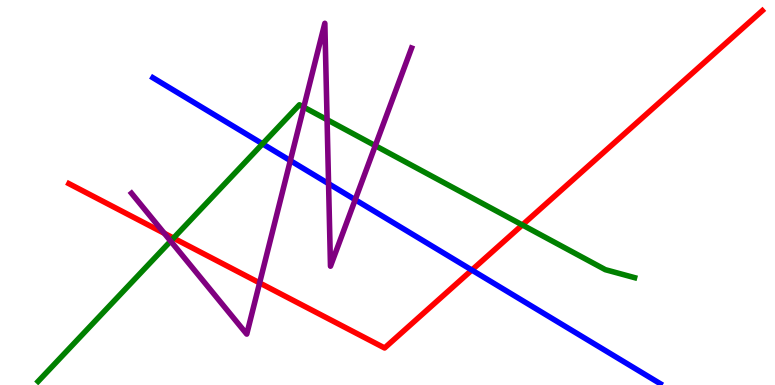[{'lines': ['blue', 'red'], 'intersections': [{'x': 6.09, 'y': 2.99}]}, {'lines': ['green', 'red'], 'intersections': [{'x': 2.24, 'y': 3.82}, {'x': 6.74, 'y': 4.16}]}, {'lines': ['purple', 'red'], 'intersections': [{'x': 2.12, 'y': 3.94}, {'x': 3.35, 'y': 2.65}]}, {'lines': ['blue', 'green'], 'intersections': [{'x': 3.39, 'y': 6.26}]}, {'lines': ['blue', 'purple'], 'intersections': [{'x': 3.75, 'y': 5.83}, {'x': 4.24, 'y': 5.23}, {'x': 4.58, 'y': 4.81}]}, {'lines': ['green', 'purple'], 'intersections': [{'x': 2.2, 'y': 3.74}, {'x': 3.92, 'y': 7.22}, {'x': 4.22, 'y': 6.89}, {'x': 4.84, 'y': 6.22}]}]